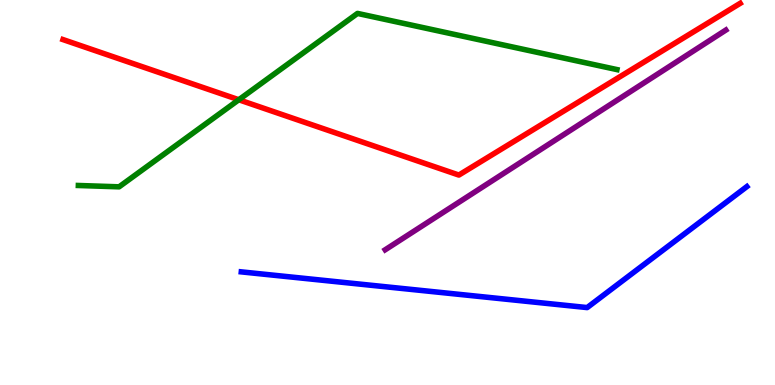[{'lines': ['blue', 'red'], 'intersections': []}, {'lines': ['green', 'red'], 'intersections': [{'x': 3.08, 'y': 7.41}]}, {'lines': ['purple', 'red'], 'intersections': []}, {'lines': ['blue', 'green'], 'intersections': []}, {'lines': ['blue', 'purple'], 'intersections': []}, {'lines': ['green', 'purple'], 'intersections': []}]